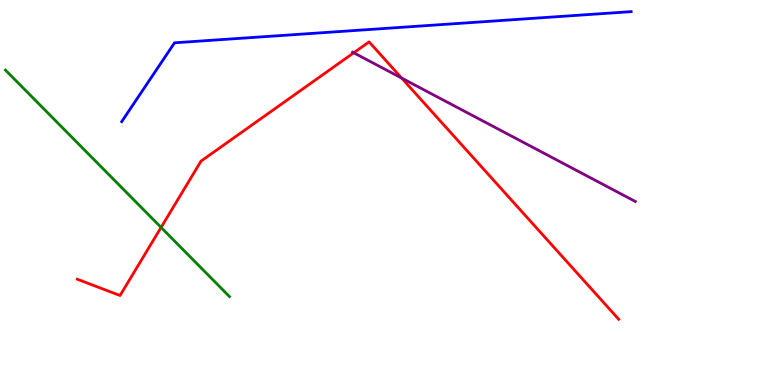[{'lines': ['blue', 'red'], 'intersections': []}, {'lines': ['green', 'red'], 'intersections': [{'x': 2.08, 'y': 4.09}]}, {'lines': ['purple', 'red'], 'intersections': [{'x': 4.56, 'y': 8.63}, {'x': 5.18, 'y': 7.97}]}, {'lines': ['blue', 'green'], 'intersections': []}, {'lines': ['blue', 'purple'], 'intersections': []}, {'lines': ['green', 'purple'], 'intersections': []}]